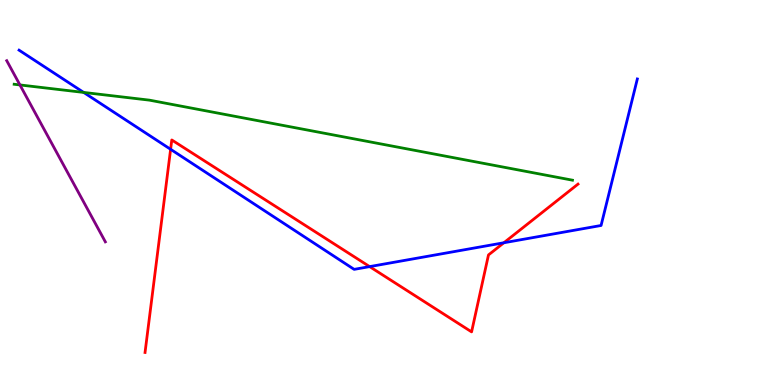[{'lines': ['blue', 'red'], 'intersections': [{'x': 2.2, 'y': 6.12}, {'x': 4.77, 'y': 3.08}, {'x': 6.5, 'y': 3.69}]}, {'lines': ['green', 'red'], 'intersections': []}, {'lines': ['purple', 'red'], 'intersections': []}, {'lines': ['blue', 'green'], 'intersections': [{'x': 1.08, 'y': 7.6}]}, {'lines': ['blue', 'purple'], 'intersections': []}, {'lines': ['green', 'purple'], 'intersections': [{'x': 0.257, 'y': 7.79}]}]